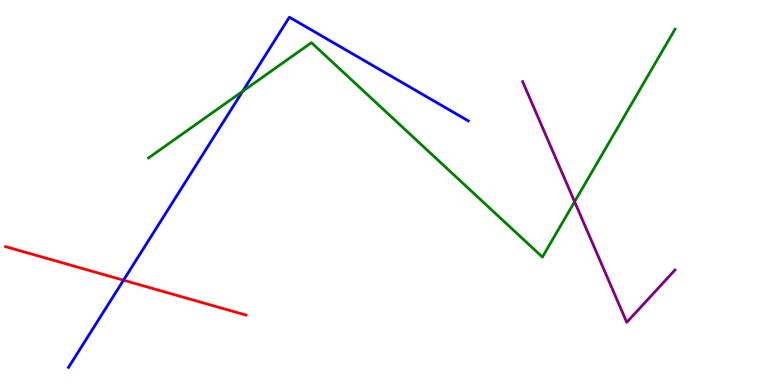[{'lines': ['blue', 'red'], 'intersections': [{'x': 1.59, 'y': 2.72}]}, {'lines': ['green', 'red'], 'intersections': []}, {'lines': ['purple', 'red'], 'intersections': []}, {'lines': ['blue', 'green'], 'intersections': [{'x': 3.13, 'y': 7.63}]}, {'lines': ['blue', 'purple'], 'intersections': []}, {'lines': ['green', 'purple'], 'intersections': [{'x': 7.41, 'y': 4.76}]}]